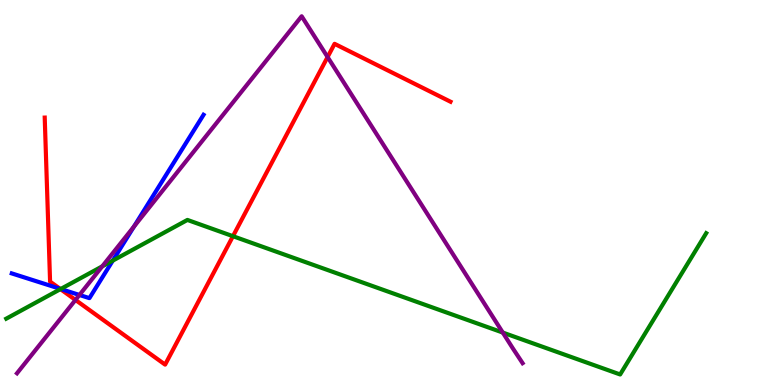[{'lines': ['blue', 'red'], 'intersections': [{'x': 0.774, 'y': 2.5}]}, {'lines': ['green', 'red'], 'intersections': [{'x': 0.78, 'y': 2.49}, {'x': 3.01, 'y': 3.87}]}, {'lines': ['purple', 'red'], 'intersections': [{'x': 0.974, 'y': 2.21}, {'x': 4.23, 'y': 8.52}]}, {'lines': ['blue', 'green'], 'intersections': [{'x': 0.783, 'y': 2.49}, {'x': 1.46, 'y': 3.23}]}, {'lines': ['blue', 'purple'], 'intersections': [{'x': 1.02, 'y': 2.34}, {'x': 1.73, 'y': 4.12}]}, {'lines': ['green', 'purple'], 'intersections': [{'x': 1.32, 'y': 3.08}, {'x': 6.49, 'y': 1.36}]}]